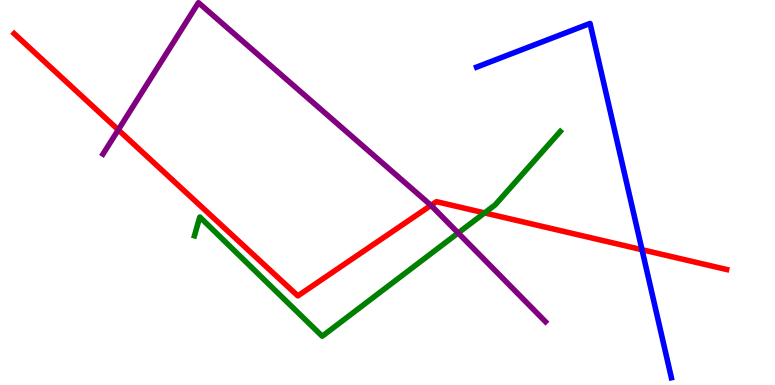[{'lines': ['blue', 'red'], 'intersections': [{'x': 8.28, 'y': 3.51}]}, {'lines': ['green', 'red'], 'intersections': [{'x': 6.25, 'y': 4.47}]}, {'lines': ['purple', 'red'], 'intersections': [{'x': 1.53, 'y': 6.63}, {'x': 5.56, 'y': 4.67}]}, {'lines': ['blue', 'green'], 'intersections': []}, {'lines': ['blue', 'purple'], 'intersections': []}, {'lines': ['green', 'purple'], 'intersections': [{'x': 5.91, 'y': 3.95}]}]